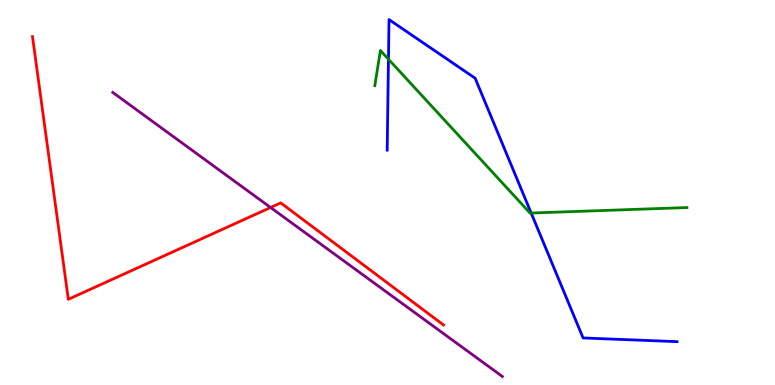[{'lines': ['blue', 'red'], 'intersections': []}, {'lines': ['green', 'red'], 'intersections': []}, {'lines': ['purple', 'red'], 'intersections': [{'x': 3.49, 'y': 4.61}]}, {'lines': ['blue', 'green'], 'intersections': [{'x': 5.01, 'y': 8.46}, {'x': 6.85, 'y': 4.47}]}, {'lines': ['blue', 'purple'], 'intersections': []}, {'lines': ['green', 'purple'], 'intersections': []}]